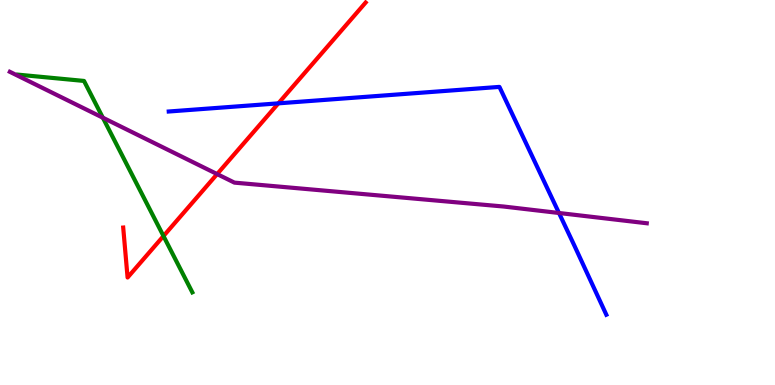[{'lines': ['blue', 'red'], 'intersections': [{'x': 3.59, 'y': 7.32}]}, {'lines': ['green', 'red'], 'intersections': [{'x': 2.11, 'y': 3.87}]}, {'lines': ['purple', 'red'], 'intersections': [{'x': 2.8, 'y': 5.48}]}, {'lines': ['blue', 'green'], 'intersections': []}, {'lines': ['blue', 'purple'], 'intersections': [{'x': 7.21, 'y': 4.47}]}, {'lines': ['green', 'purple'], 'intersections': [{'x': 1.33, 'y': 6.94}]}]